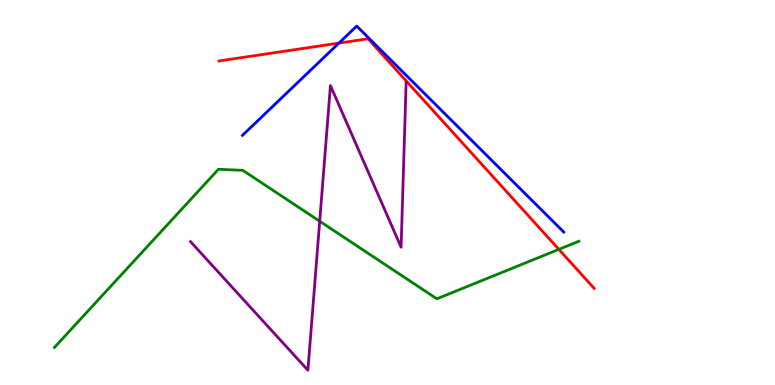[{'lines': ['blue', 'red'], 'intersections': [{'x': 4.37, 'y': 8.88}]}, {'lines': ['green', 'red'], 'intersections': [{'x': 7.21, 'y': 3.52}]}, {'lines': ['purple', 'red'], 'intersections': []}, {'lines': ['blue', 'green'], 'intersections': []}, {'lines': ['blue', 'purple'], 'intersections': []}, {'lines': ['green', 'purple'], 'intersections': [{'x': 4.13, 'y': 4.25}]}]